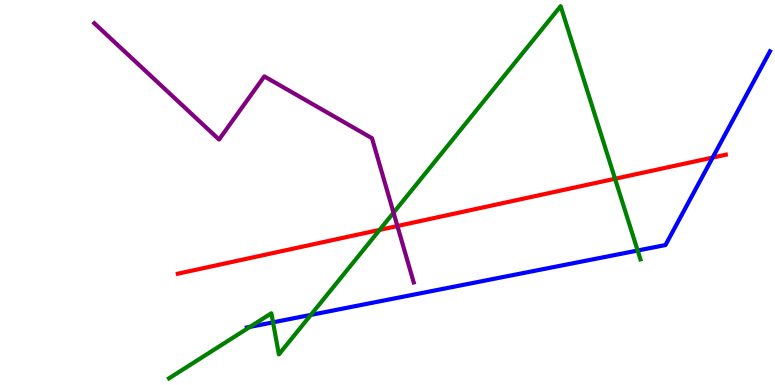[{'lines': ['blue', 'red'], 'intersections': [{'x': 9.2, 'y': 5.91}]}, {'lines': ['green', 'red'], 'intersections': [{'x': 4.9, 'y': 4.03}, {'x': 7.94, 'y': 5.36}]}, {'lines': ['purple', 'red'], 'intersections': [{'x': 5.13, 'y': 4.13}]}, {'lines': ['blue', 'green'], 'intersections': [{'x': 3.23, 'y': 1.51}, {'x': 3.52, 'y': 1.63}, {'x': 4.01, 'y': 1.82}, {'x': 8.23, 'y': 3.49}]}, {'lines': ['blue', 'purple'], 'intersections': []}, {'lines': ['green', 'purple'], 'intersections': [{'x': 5.08, 'y': 4.48}]}]